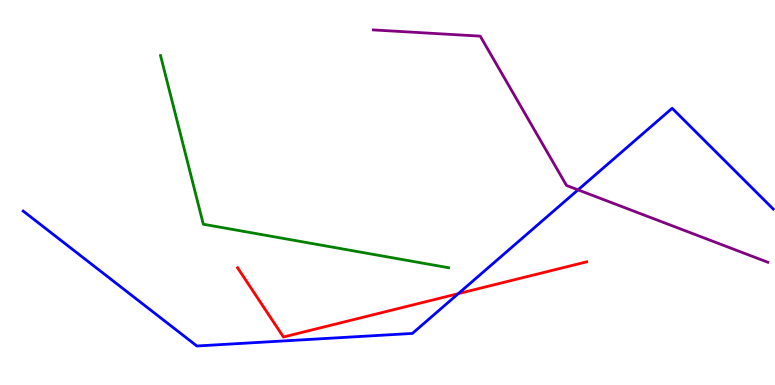[{'lines': ['blue', 'red'], 'intersections': [{'x': 5.91, 'y': 2.37}]}, {'lines': ['green', 'red'], 'intersections': []}, {'lines': ['purple', 'red'], 'intersections': []}, {'lines': ['blue', 'green'], 'intersections': []}, {'lines': ['blue', 'purple'], 'intersections': [{'x': 7.46, 'y': 5.07}]}, {'lines': ['green', 'purple'], 'intersections': []}]